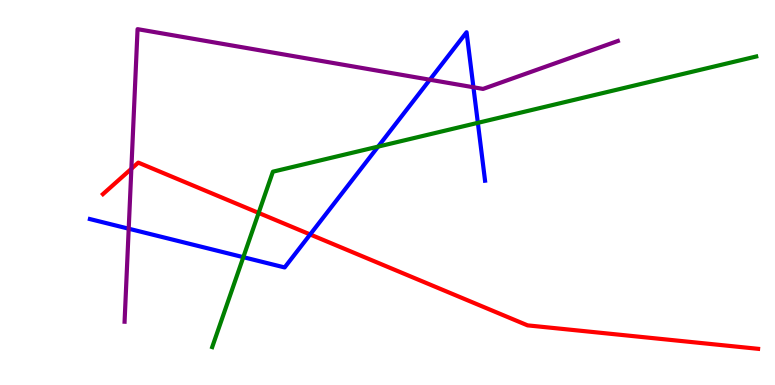[{'lines': ['blue', 'red'], 'intersections': [{'x': 4.0, 'y': 3.91}]}, {'lines': ['green', 'red'], 'intersections': [{'x': 3.34, 'y': 4.47}]}, {'lines': ['purple', 'red'], 'intersections': [{'x': 1.7, 'y': 5.62}]}, {'lines': ['blue', 'green'], 'intersections': [{'x': 3.14, 'y': 3.32}, {'x': 4.88, 'y': 6.19}, {'x': 6.17, 'y': 6.81}]}, {'lines': ['blue', 'purple'], 'intersections': [{'x': 1.66, 'y': 4.06}, {'x': 5.55, 'y': 7.93}, {'x': 6.11, 'y': 7.73}]}, {'lines': ['green', 'purple'], 'intersections': []}]